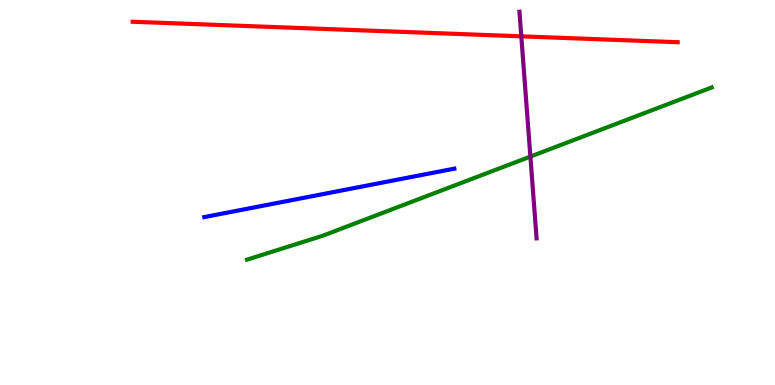[{'lines': ['blue', 'red'], 'intersections': []}, {'lines': ['green', 'red'], 'intersections': []}, {'lines': ['purple', 'red'], 'intersections': [{'x': 6.73, 'y': 9.06}]}, {'lines': ['blue', 'green'], 'intersections': []}, {'lines': ['blue', 'purple'], 'intersections': []}, {'lines': ['green', 'purple'], 'intersections': [{'x': 6.84, 'y': 5.93}]}]